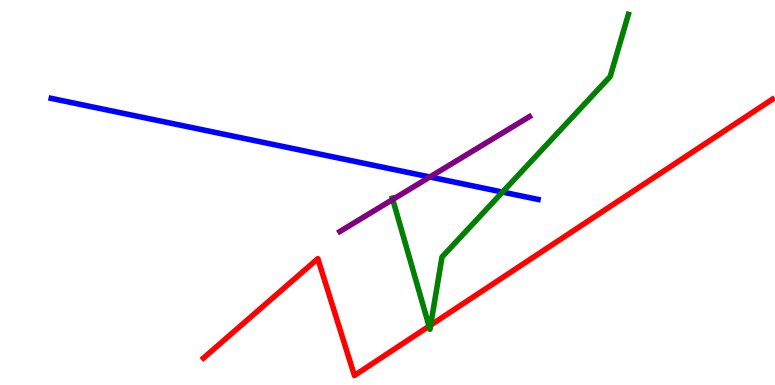[{'lines': ['blue', 'red'], 'intersections': []}, {'lines': ['green', 'red'], 'intersections': [{'x': 5.54, 'y': 1.53}, {'x': 5.56, 'y': 1.56}]}, {'lines': ['purple', 'red'], 'intersections': []}, {'lines': ['blue', 'green'], 'intersections': [{'x': 6.48, 'y': 5.01}]}, {'lines': ['blue', 'purple'], 'intersections': [{'x': 5.55, 'y': 5.4}]}, {'lines': ['green', 'purple'], 'intersections': [{'x': 5.07, 'y': 4.82}]}]